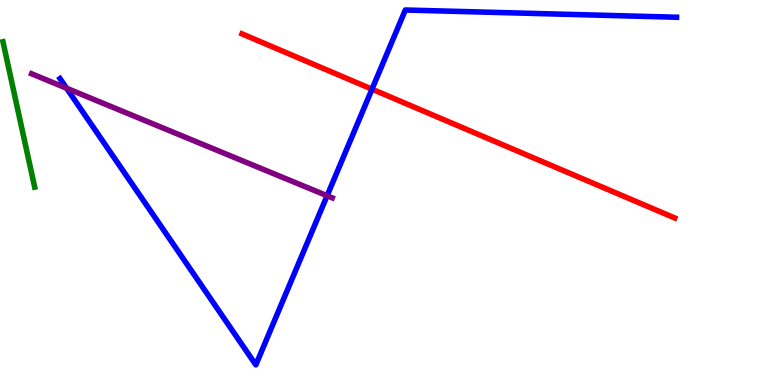[{'lines': ['blue', 'red'], 'intersections': [{'x': 4.8, 'y': 7.68}]}, {'lines': ['green', 'red'], 'intersections': []}, {'lines': ['purple', 'red'], 'intersections': []}, {'lines': ['blue', 'green'], 'intersections': []}, {'lines': ['blue', 'purple'], 'intersections': [{'x': 0.859, 'y': 7.71}, {'x': 4.22, 'y': 4.92}]}, {'lines': ['green', 'purple'], 'intersections': []}]